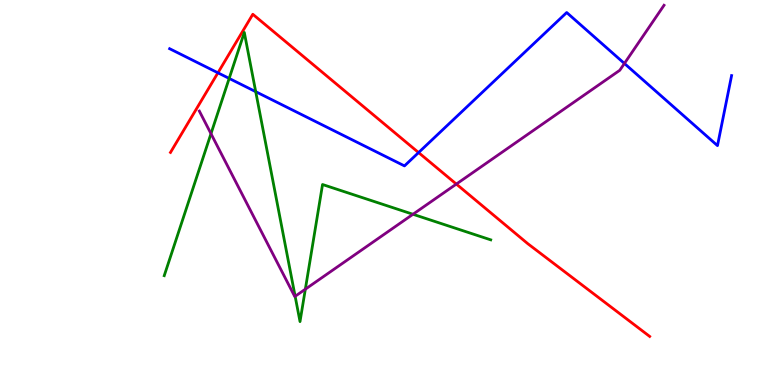[{'lines': ['blue', 'red'], 'intersections': [{'x': 2.81, 'y': 8.11}, {'x': 5.4, 'y': 6.04}]}, {'lines': ['green', 'red'], 'intersections': []}, {'lines': ['purple', 'red'], 'intersections': [{'x': 5.89, 'y': 5.22}]}, {'lines': ['blue', 'green'], 'intersections': [{'x': 2.96, 'y': 7.96}, {'x': 3.3, 'y': 7.62}]}, {'lines': ['blue', 'purple'], 'intersections': [{'x': 8.06, 'y': 8.35}]}, {'lines': ['green', 'purple'], 'intersections': [{'x': 2.72, 'y': 6.53}, {'x': 3.81, 'y': 2.3}, {'x': 3.94, 'y': 2.49}, {'x': 5.33, 'y': 4.43}]}]